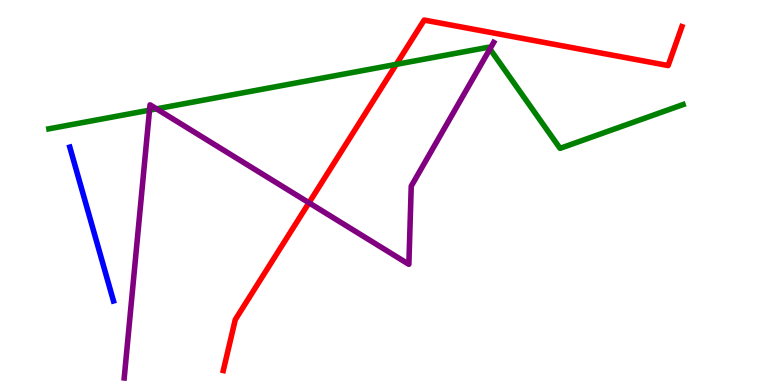[{'lines': ['blue', 'red'], 'intersections': []}, {'lines': ['green', 'red'], 'intersections': [{'x': 5.11, 'y': 8.33}]}, {'lines': ['purple', 'red'], 'intersections': [{'x': 3.99, 'y': 4.73}]}, {'lines': ['blue', 'green'], 'intersections': []}, {'lines': ['blue', 'purple'], 'intersections': []}, {'lines': ['green', 'purple'], 'intersections': [{'x': 1.93, 'y': 7.14}, {'x': 2.02, 'y': 7.17}, {'x': 6.32, 'y': 8.73}]}]